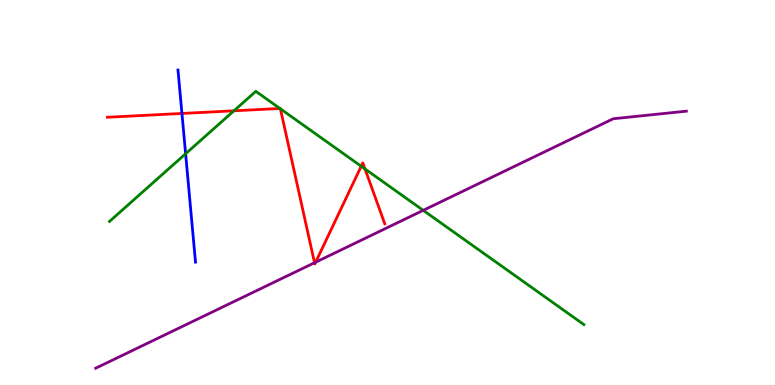[{'lines': ['blue', 'red'], 'intersections': [{'x': 2.35, 'y': 7.05}]}, {'lines': ['green', 'red'], 'intersections': [{'x': 3.02, 'y': 7.12}, {'x': 3.61, 'y': 7.18}, {'x': 3.62, 'y': 7.17}, {'x': 4.66, 'y': 5.68}, {'x': 4.71, 'y': 5.61}]}, {'lines': ['purple', 'red'], 'intersections': [{'x': 4.06, 'y': 3.18}, {'x': 4.07, 'y': 3.19}]}, {'lines': ['blue', 'green'], 'intersections': [{'x': 2.4, 'y': 6.01}]}, {'lines': ['blue', 'purple'], 'intersections': []}, {'lines': ['green', 'purple'], 'intersections': [{'x': 5.46, 'y': 4.54}]}]